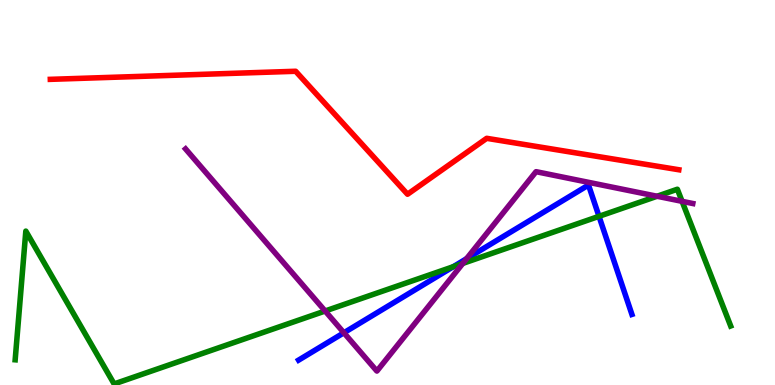[{'lines': ['blue', 'red'], 'intersections': []}, {'lines': ['green', 'red'], 'intersections': []}, {'lines': ['purple', 'red'], 'intersections': []}, {'lines': ['blue', 'green'], 'intersections': [{'x': 5.85, 'y': 3.07}, {'x': 7.73, 'y': 4.38}]}, {'lines': ['blue', 'purple'], 'intersections': [{'x': 4.44, 'y': 1.36}, {'x': 6.02, 'y': 3.28}]}, {'lines': ['green', 'purple'], 'intersections': [{'x': 4.2, 'y': 1.92}, {'x': 5.97, 'y': 3.16}, {'x': 8.48, 'y': 4.9}, {'x': 8.8, 'y': 4.77}]}]